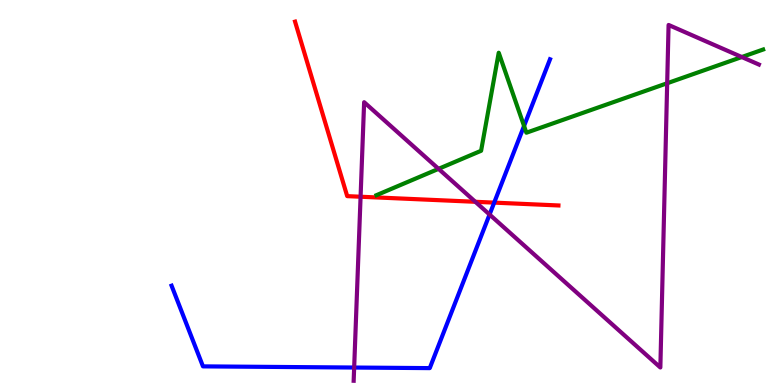[{'lines': ['blue', 'red'], 'intersections': [{'x': 6.38, 'y': 4.74}]}, {'lines': ['green', 'red'], 'intersections': []}, {'lines': ['purple', 'red'], 'intersections': [{'x': 4.65, 'y': 4.89}, {'x': 6.13, 'y': 4.76}]}, {'lines': ['blue', 'green'], 'intersections': [{'x': 6.76, 'y': 6.73}]}, {'lines': ['blue', 'purple'], 'intersections': [{'x': 4.57, 'y': 0.454}, {'x': 6.32, 'y': 4.43}]}, {'lines': ['green', 'purple'], 'intersections': [{'x': 5.66, 'y': 5.61}, {'x': 8.61, 'y': 7.84}, {'x': 9.57, 'y': 8.52}]}]